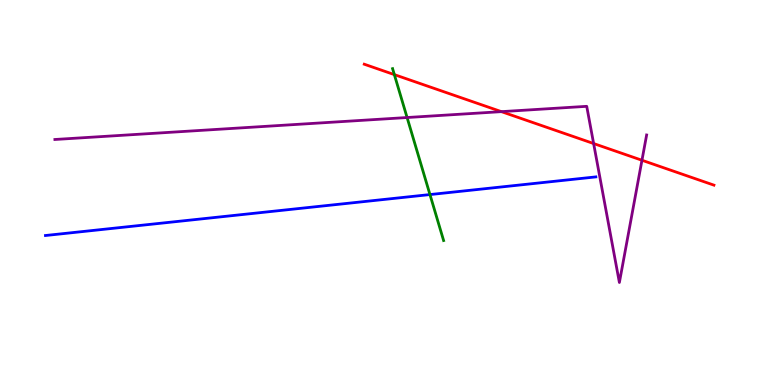[{'lines': ['blue', 'red'], 'intersections': []}, {'lines': ['green', 'red'], 'intersections': [{'x': 5.09, 'y': 8.06}]}, {'lines': ['purple', 'red'], 'intersections': [{'x': 6.47, 'y': 7.1}, {'x': 7.66, 'y': 6.27}, {'x': 8.28, 'y': 5.84}]}, {'lines': ['blue', 'green'], 'intersections': [{'x': 5.55, 'y': 4.95}]}, {'lines': ['blue', 'purple'], 'intersections': []}, {'lines': ['green', 'purple'], 'intersections': [{'x': 5.25, 'y': 6.95}]}]